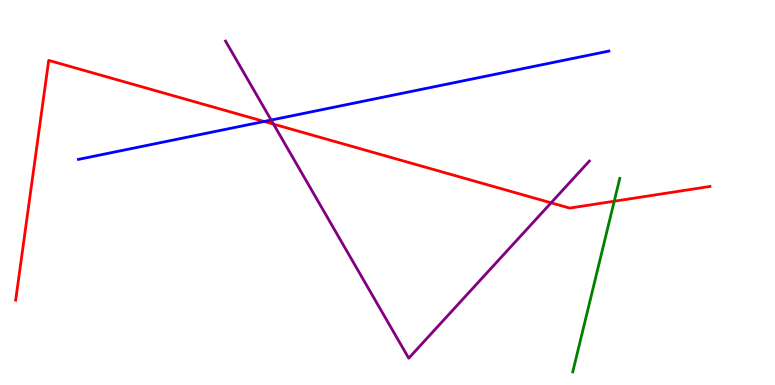[{'lines': ['blue', 'red'], 'intersections': [{'x': 3.41, 'y': 6.84}]}, {'lines': ['green', 'red'], 'intersections': [{'x': 7.93, 'y': 4.77}]}, {'lines': ['purple', 'red'], 'intersections': [{'x': 3.53, 'y': 6.78}, {'x': 7.11, 'y': 4.73}]}, {'lines': ['blue', 'green'], 'intersections': []}, {'lines': ['blue', 'purple'], 'intersections': [{'x': 3.5, 'y': 6.88}]}, {'lines': ['green', 'purple'], 'intersections': []}]